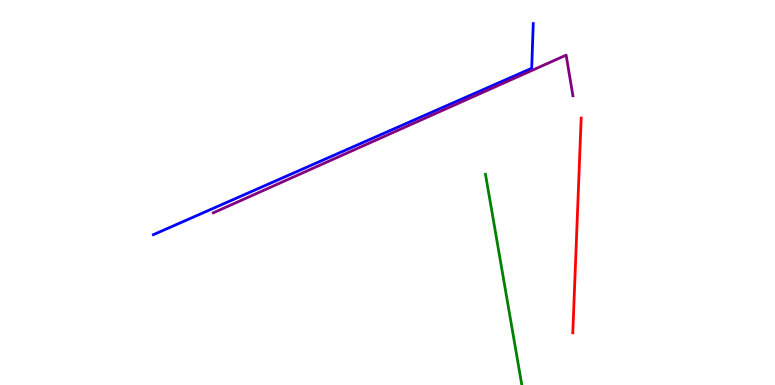[{'lines': ['blue', 'red'], 'intersections': []}, {'lines': ['green', 'red'], 'intersections': []}, {'lines': ['purple', 'red'], 'intersections': []}, {'lines': ['blue', 'green'], 'intersections': []}, {'lines': ['blue', 'purple'], 'intersections': []}, {'lines': ['green', 'purple'], 'intersections': []}]